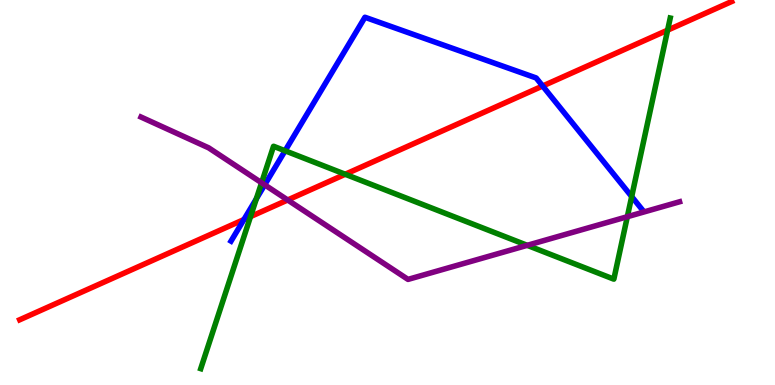[{'lines': ['blue', 'red'], 'intersections': [{'x': 3.15, 'y': 4.3}, {'x': 7.0, 'y': 7.77}]}, {'lines': ['green', 'red'], 'intersections': [{'x': 3.23, 'y': 4.37}, {'x': 4.45, 'y': 5.47}, {'x': 8.61, 'y': 9.22}]}, {'lines': ['purple', 'red'], 'intersections': [{'x': 3.71, 'y': 4.81}]}, {'lines': ['blue', 'green'], 'intersections': [{'x': 3.31, 'y': 4.84}, {'x': 3.68, 'y': 6.08}, {'x': 8.15, 'y': 4.89}]}, {'lines': ['blue', 'purple'], 'intersections': [{'x': 3.42, 'y': 5.2}]}, {'lines': ['green', 'purple'], 'intersections': [{'x': 3.38, 'y': 5.25}, {'x': 6.8, 'y': 3.63}, {'x': 8.09, 'y': 4.37}]}]